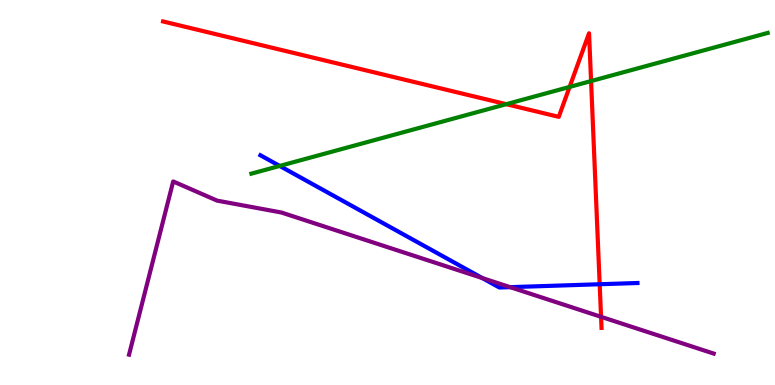[{'lines': ['blue', 'red'], 'intersections': [{'x': 7.74, 'y': 2.62}]}, {'lines': ['green', 'red'], 'intersections': [{'x': 6.53, 'y': 7.29}, {'x': 7.35, 'y': 7.74}, {'x': 7.63, 'y': 7.89}]}, {'lines': ['purple', 'red'], 'intersections': [{'x': 7.76, 'y': 1.77}]}, {'lines': ['blue', 'green'], 'intersections': [{'x': 3.61, 'y': 5.69}]}, {'lines': ['blue', 'purple'], 'intersections': [{'x': 6.22, 'y': 2.78}, {'x': 6.58, 'y': 2.54}]}, {'lines': ['green', 'purple'], 'intersections': []}]